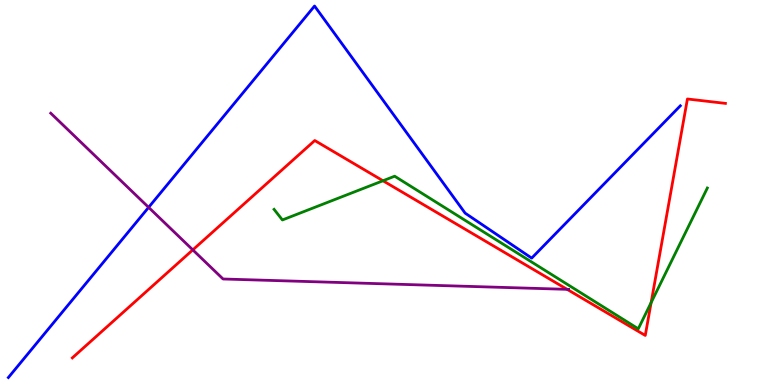[{'lines': ['blue', 'red'], 'intersections': []}, {'lines': ['green', 'red'], 'intersections': [{'x': 4.94, 'y': 5.31}, {'x': 8.4, 'y': 2.14}]}, {'lines': ['purple', 'red'], 'intersections': [{'x': 2.49, 'y': 3.51}, {'x': 7.32, 'y': 2.48}]}, {'lines': ['blue', 'green'], 'intersections': []}, {'lines': ['blue', 'purple'], 'intersections': [{'x': 1.92, 'y': 4.61}]}, {'lines': ['green', 'purple'], 'intersections': []}]